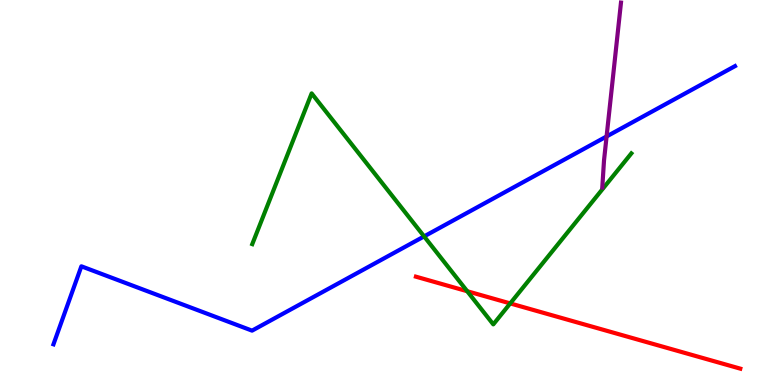[{'lines': ['blue', 'red'], 'intersections': []}, {'lines': ['green', 'red'], 'intersections': [{'x': 6.03, 'y': 2.44}, {'x': 6.58, 'y': 2.12}]}, {'lines': ['purple', 'red'], 'intersections': []}, {'lines': ['blue', 'green'], 'intersections': [{'x': 5.47, 'y': 3.86}]}, {'lines': ['blue', 'purple'], 'intersections': [{'x': 7.83, 'y': 6.46}]}, {'lines': ['green', 'purple'], 'intersections': []}]